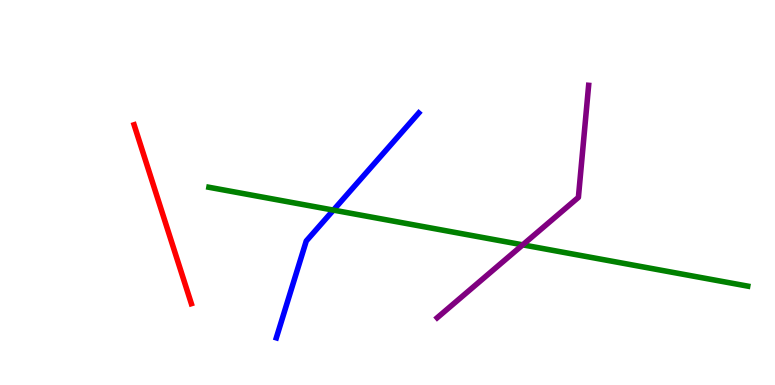[{'lines': ['blue', 'red'], 'intersections': []}, {'lines': ['green', 'red'], 'intersections': []}, {'lines': ['purple', 'red'], 'intersections': []}, {'lines': ['blue', 'green'], 'intersections': [{'x': 4.3, 'y': 4.54}]}, {'lines': ['blue', 'purple'], 'intersections': []}, {'lines': ['green', 'purple'], 'intersections': [{'x': 6.74, 'y': 3.64}]}]